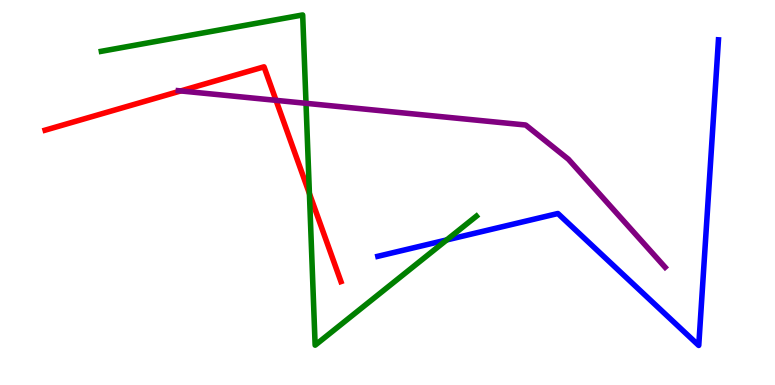[{'lines': ['blue', 'red'], 'intersections': []}, {'lines': ['green', 'red'], 'intersections': [{'x': 3.99, 'y': 4.97}]}, {'lines': ['purple', 'red'], 'intersections': [{'x': 2.33, 'y': 7.64}, {'x': 3.56, 'y': 7.39}]}, {'lines': ['blue', 'green'], 'intersections': [{'x': 5.76, 'y': 3.77}]}, {'lines': ['blue', 'purple'], 'intersections': []}, {'lines': ['green', 'purple'], 'intersections': [{'x': 3.95, 'y': 7.32}]}]